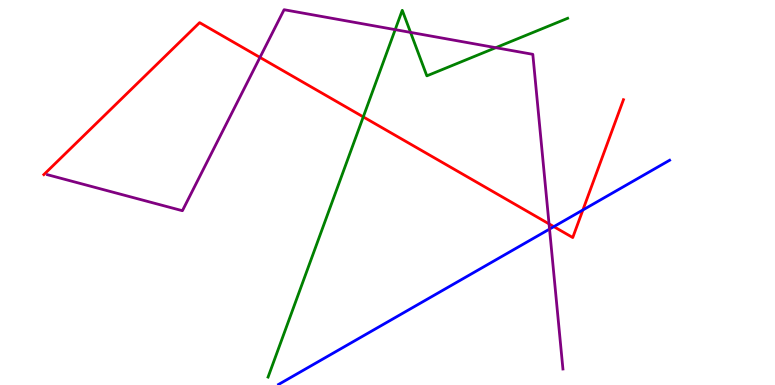[{'lines': ['blue', 'red'], 'intersections': [{'x': 7.15, 'y': 4.11}, {'x': 7.52, 'y': 4.55}]}, {'lines': ['green', 'red'], 'intersections': [{'x': 4.69, 'y': 6.96}]}, {'lines': ['purple', 'red'], 'intersections': [{'x': 3.35, 'y': 8.51}, {'x': 7.08, 'y': 4.18}]}, {'lines': ['blue', 'green'], 'intersections': []}, {'lines': ['blue', 'purple'], 'intersections': [{'x': 7.09, 'y': 4.05}]}, {'lines': ['green', 'purple'], 'intersections': [{'x': 5.1, 'y': 9.23}, {'x': 5.3, 'y': 9.16}, {'x': 6.4, 'y': 8.76}]}]